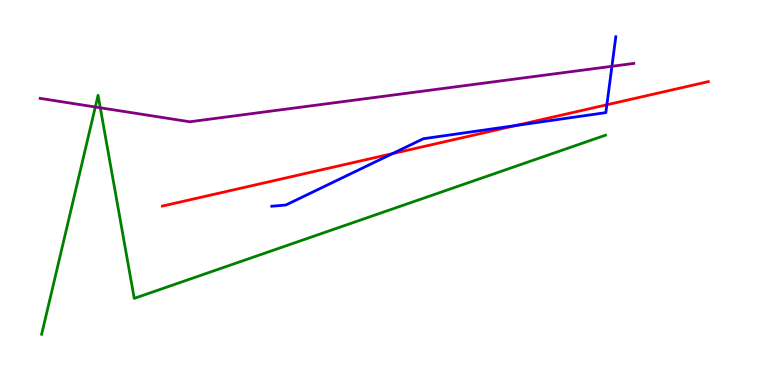[{'lines': ['blue', 'red'], 'intersections': [{'x': 5.06, 'y': 6.01}, {'x': 6.66, 'y': 6.74}, {'x': 7.83, 'y': 7.28}]}, {'lines': ['green', 'red'], 'intersections': []}, {'lines': ['purple', 'red'], 'intersections': []}, {'lines': ['blue', 'green'], 'intersections': []}, {'lines': ['blue', 'purple'], 'intersections': [{'x': 7.9, 'y': 8.28}]}, {'lines': ['green', 'purple'], 'intersections': [{'x': 1.23, 'y': 7.22}, {'x': 1.29, 'y': 7.2}]}]